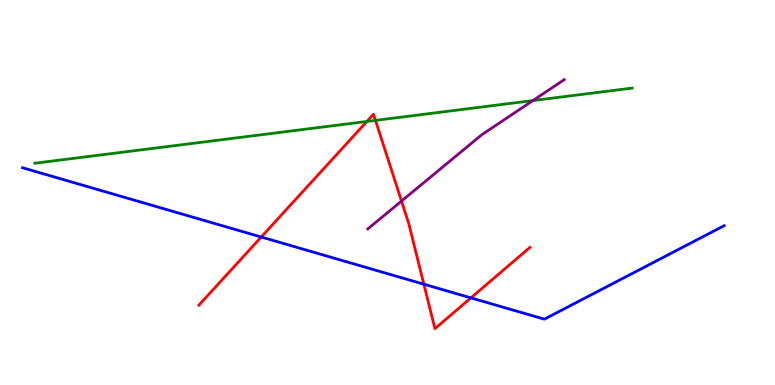[{'lines': ['blue', 'red'], 'intersections': [{'x': 3.37, 'y': 3.84}, {'x': 5.47, 'y': 2.62}, {'x': 6.08, 'y': 2.26}]}, {'lines': ['green', 'red'], 'intersections': [{'x': 4.73, 'y': 6.85}, {'x': 4.84, 'y': 6.87}]}, {'lines': ['purple', 'red'], 'intersections': [{'x': 5.18, 'y': 4.78}]}, {'lines': ['blue', 'green'], 'intersections': []}, {'lines': ['blue', 'purple'], 'intersections': []}, {'lines': ['green', 'purple'], 'intersections': [{'x': 6.88, 'y': 7.39}]}]